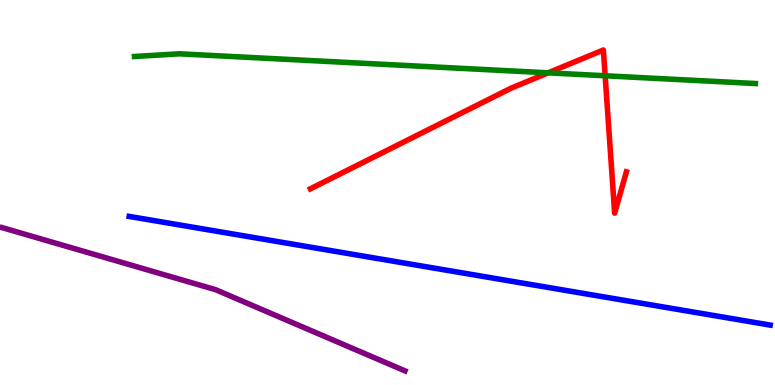[{'lines': ['blue', 'red'], 'intersections': []}, {'lines': ['green', 'red'], 'intersections': [{'x': 7.07, 'y': 8.11}, {'x': 7.81, 'y': 8.03}]}, {'lines': ['purple', 'red'], 'intersections': []}, {'lines': ['blue', 'green'], 'intersections': []}, {'lines': ['blue', 'purple'], 'intersections': []}, {'lines': ['green', 'purple'], 'intersections': []}]